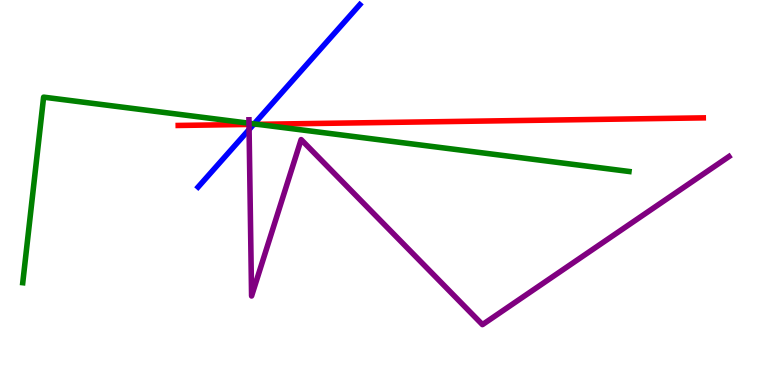[{'lines': ['blue', 'red'], 'intersections': [{'x': 3.27, 'y': 6.77}]}, {'lines': ['green', 'red'], 'intersections': [{'x': 3.32, 'y': 6.77}]}, {'lines': ['purple', 'red'], 'intersections': [{'x': 3.21, 'y': 6.77}]}, {'lines': ['blue', 'green'], 'intersections': [{'x': 3.28, 'y': 6.78}]}, {'lines': ['blue', 'purple'], 'intersections': [{'x': 3.21, 'y': 6.64}]}, {'lines': ['green', 'purple'], 'intersections': [{'x': 3.21, 'y': 6.8}]}]